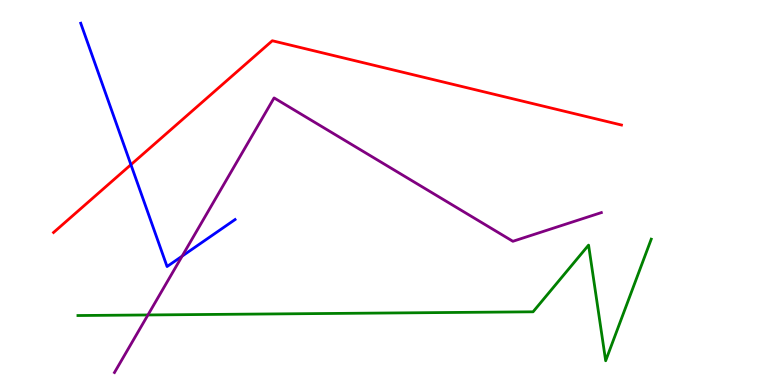[{'lines': ['blue', 'red'], 'intersections': [{'x': 1.69, 'y': 5.72}]}, {'lines': ['green', 'red'], 'intersections': []}, {'lines': ['purple', 'red'], 'intersections': []}, {'lines': ['blue', 'green'], 'intersections': []}, {'lines': ['blue', 'purple'], 'intersections': [{'x': 2.35, 'y': 3.35}]}, {'lines': ['green', 'purple'], 'intersections': [{'x': 1.91, 'y': 1.82}]}]